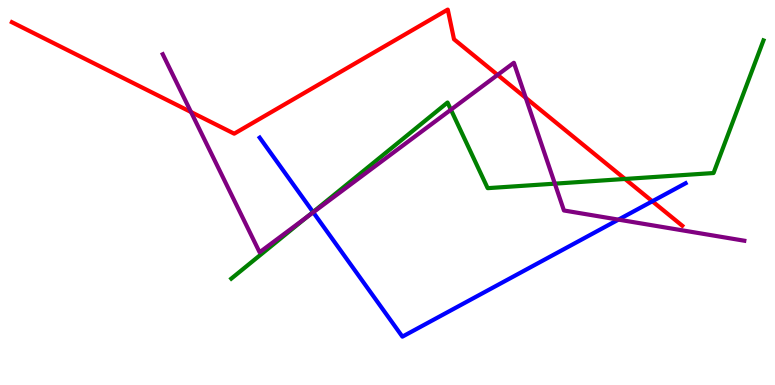[{'lines': ['blue', 'red'], 'intersections': [{'x': 8.42, 'y': 4.77}]}, {'lines': ['green', 'red'], 'intersections': [{'x': 8.06, 'y': 5.35}]}, {'lines': ['purple', 'red'], 'intersections': [{'x': 2.46, 'y': 7.09}, {'x': 6.42, 'y': 8.05}, {'x': 6.78, 'y': 7.46}]}, {'lines': ['blue', 'green'], 'intersections': [{'x': 4.04, 'y': 4.49}]}, {'lines': ['blue', 'purple'], 'intersections': [{'x': 4.04, 'y': 4.49}, {'x': 7.98, 'y': 4.3}]}, {'lines': ['green', 'purple'], 'intersections': [{'x': 3.96, 'y': 4.36}, {'x': 5.82, 'y': 7.15}, {'x': 7.16, 'y': 5.23}]}]